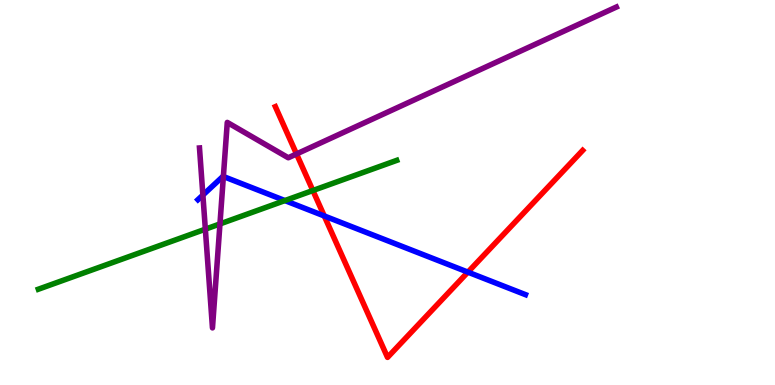[{'lines': ['blue', 'red'], 'intersections': [{'x': 4.18, 'y': 4.39}, {'x': 6.04, 'y': 2.93}]}, {'lines': ['green', 'red'], 'intersections': [{'x': 4.04, 'y': 5.05}]}, {'lines': ['purple', 'red'], 'intersections': [{'x': 3.83, 'y': 6.0}]}, {'lines': ['blue', 'green'], 'intersections': [{'x': 3.68, 'y': 4.79}]}, {'lines': ['blue', 'purple'], 'intersections': [{'x': 2.62, 'y': 4.93}, {'x': 2.88, 'y': 5.42}]}, {'lines': ['green', 'purple'], 'intersections': [{'x': 2.65, 'y': 4.05}, {'x': 2.84, 'y': 4.18}]}]